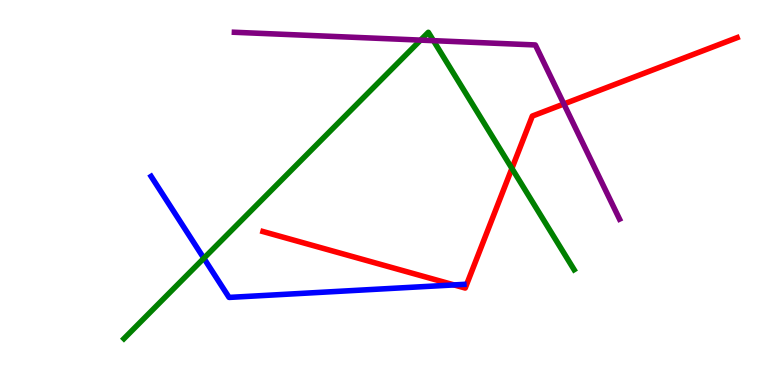[{'lines': ['blue', 'red'], 'intersections': [{'x': 5.86, 'y': 2.6}]}, {'lines': ['green', 'red'], 'intersections': [{'x': 6.61, 'y': 5.63}]}, {'lines': ['purple', 'red'], 'intersections': [{'x': 7.28, 'y': 7.3}]}, {'lines': ['blue', 'green'], 'intersections': [{'x': 2.63, 'y': 3.29}]}, {'lines': ['blue', 'purple'], 'intersections': []}, {'lines': ['green', 'purple'], 'intersections': [{'x': 5.43, 'y': 8.96}, {'x': 5.59, 'y': 8.94}]}]